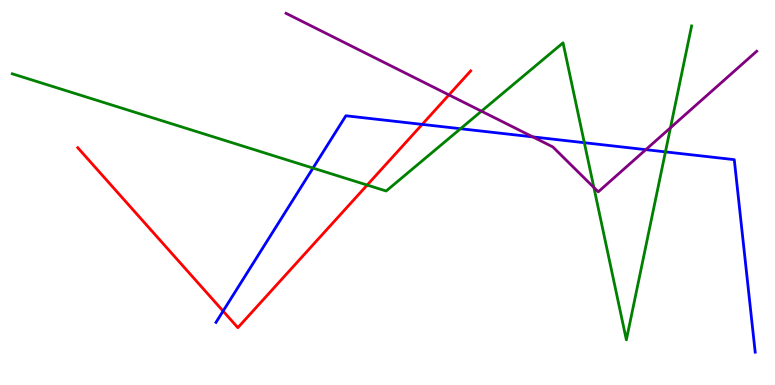[{'lines': ['blue', 'red'], 'intersections': [{'x': 2.88, 'y': 1.92}, {'x': 5.45, 'y': 6.77}]}, {'lines': ['green', 'red'], 'intersections': [{'x': 4.74, 'y': 5.19}]}, {'lines': ['purple', 'red'], 'intersections': [{'x': 5.79, 'y': 7.54}]}, {'lines': ['blue', 'green'], 'intersections': [{'x': 4.04, 'y': 5.63}, {'x': 5.94, 'y': 6.66}, {'x': 7.54, 'y': 6.29}, {'x': 8.59, 'y': 6.06}]}, {'lines': ['blue', 'purple'], 'intersections': [{'x': 6.87, 'y': 6.44}, {'x': 8.33, 'y': 6.11}]}, {'lines': ['green', 'purple'], 'intersections': [{'x': 6.21, 'y': 7.11}, {'x': 7.66, 'y': 5.13}, {'x': 8.65, 'y': 6.68}]}]